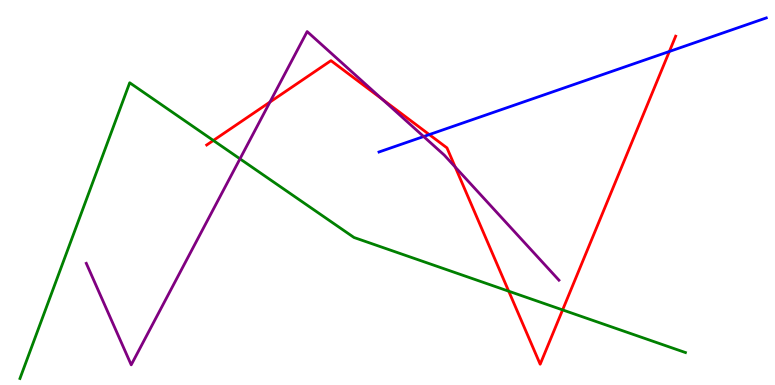[{'lines': ['blue', 'red'], 'intersections': [{'x': 5.54, 'y': 6.5}, {'x': 8.64, 'y': 8.66}]}, {'lines': ['green', 'red'], 'intersections': [{'x': 2.75, 'y': 6.35}, {'x': 6.56, 'y': 2.44}, {'x': 7.26, 'y': 1.95}]}, {'lines': ['purple', 'red'], 'intersections': [{'x': 3.48, 'y': 7.35}, {'x': 4.93, 'y': 7.42}, {'x': 5.87, 'y': 5.66}]}, {'lines': ['blue', 'green'], 'intersections': []}, {'lines': ['blue', 'purple'], 'intersections': [{'x': 5.47, 'y': 6.45}]}, {'lines': ['green', 'purple'], 'intersections': [{'x': 3.1, 'y': 5.87}]}]